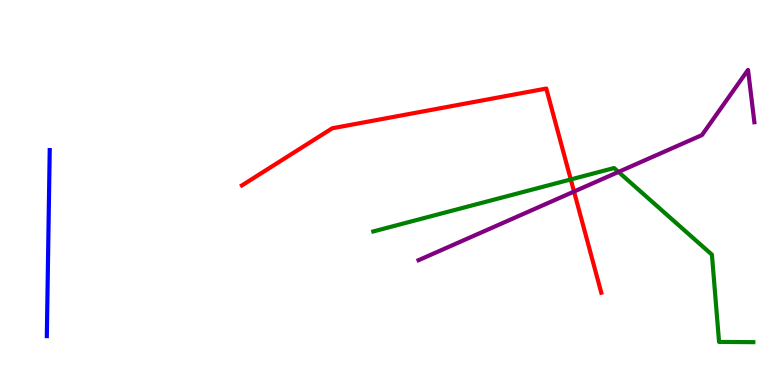[{'lines': ['blue', 'red'], 'intersections': []}, {'lines': ['green', 'red'], 'intersections': [{'x': 7.36, 'y': 5.34}]}, {'lines': ['purple', 'red'], 'intersections': [{'x': 7.41, 'y': 5.02}]}, {'lines': ['blue', 'green'], 'intersections': []}, {'lines': ['blue', 'purple'], 'intersections': []}, {'lines': ['green', 'purple'], 'intersections': [{'x': 7.98, 'y': 5.53}]}]